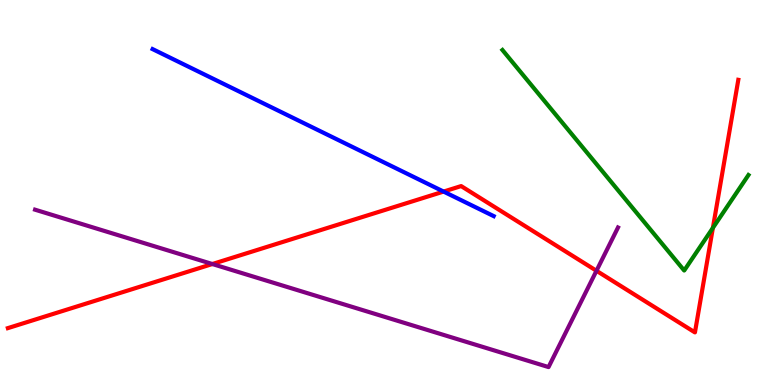[{'lines': ['blue', 'red'], 'intersections': [{'x': 5.72, 'y': 5.02}]}, {'lines': ['green', 'red'], 'intersections': [{'x': 9.2, 'y': 4.08}]}, {'lines': ['purple', 'red'], 'intersections': [{'x': 2.74, 'y': 3.14}, {'x': 7.7, 'y': 2.97}]}, {'lines': ['blue', 'green'], 'intersections': []}, {'lines': ['blue', 'purple'], 'intersections': []}, {'lines': ['green', 'purple'], 'intersections': []}]